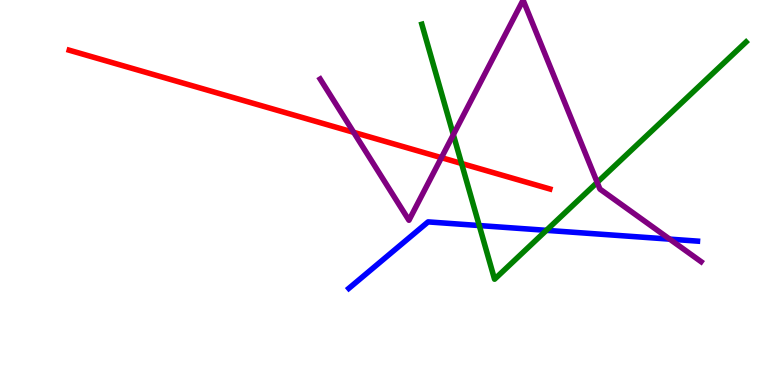[{'lines': ['blue', 'red'], 'intersections': []}, {'lines': ['green', 'red'], 'intersections': [{'x': 5.96, 'y': 5.75}]}, {'lines': ['purple', 'red'], 'intersections': [{'x': 4.56, 'y': 6.56}, {'x': 5.7, 'y': 5.9}]}, {'lines': ['blue', 'green'], 'intersections': [{'x': 6.18, 'y': 4.14}, {'x': 7.05, 'y': 4.02}]}, {'lines': ['blue', 'purple'], 'intersections': [{'x': 8.64, 'y': 3.79}]}, {'lines': ['green', 'purple'], 'intersections': [{'x': 5.85, 'y': 6.5}, {'x': 7.71, 'y': 5.26}]}]